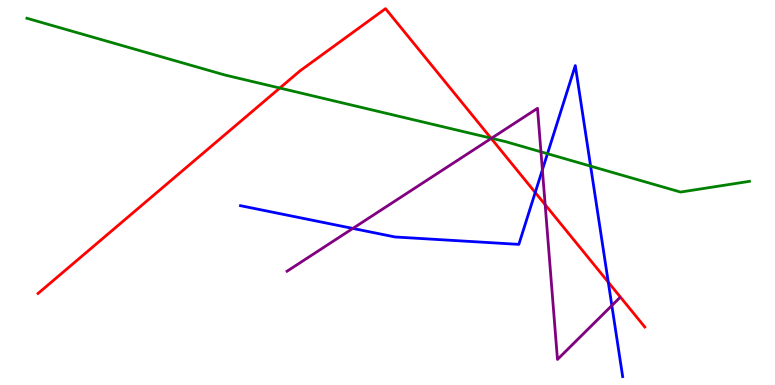[{'lines': ['blue', 'red'], 'intersections': [{'x': 6.91, 'y': 5.0}, {'x': 7.85, 'y': 2.67}]}, {'lines': ['green', 'red'], 'intersections': [{'x': 3.61, 'y': 7.71}, {'x': 6.34, 'y': 6.41}]}, {'lines': ['purple', 'red'], 'intersections': [{'x': 6.34, 'y': 6.4}, {'x': 7.03, 'y': 4.68}]}, {'lines': ['blue', 'green'], 'intersections': [{'x': 7.06, 'y': 6.01}, {'x': 7.62, 'y': 5.68}]}, {'lines': ['blue', 'purple'], 'intersections': [{'x': 4.55, 'y': 4.07}, {'x': 7.0, 'y': 5.59}, {'x': 7.89, 'y': 2.06}]}, {'lines': ['green', 'purple'], 'intersections': [{'x': 6.34, 'y': 6.41}, {'x': 6.98, 'y': 6.06}]}]